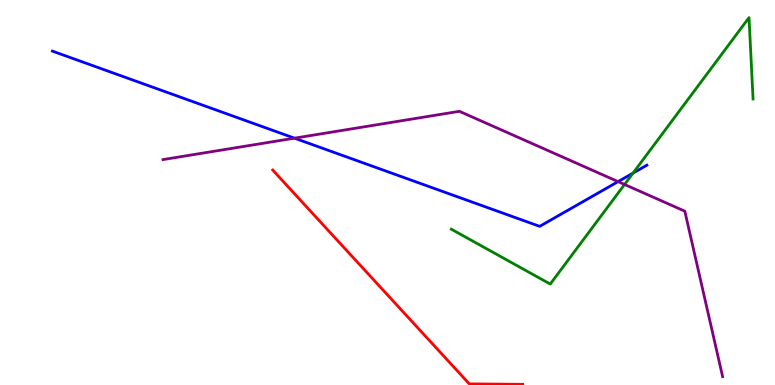[{'lines': ['blue', 'red'], 'intersections': []}, {'lines': ['green', 'red'], 'intersections': []}, {'lines': ['purple', 'red'], 'intersections': []}, {'lines': ['blue', 'green'], 'intersections': [{'x': 8.17, 'y': 5.5}]}, {'lines': ['blue', 'purple'], 'intersections': [{'x': 3.8, 'y': 6.41}, {'x': 7.98, 'y': 5.28}]}, {'lines': ['green', 'purple'], 'intersections': [{'x': 8.06, 'y': 5.21}]}]